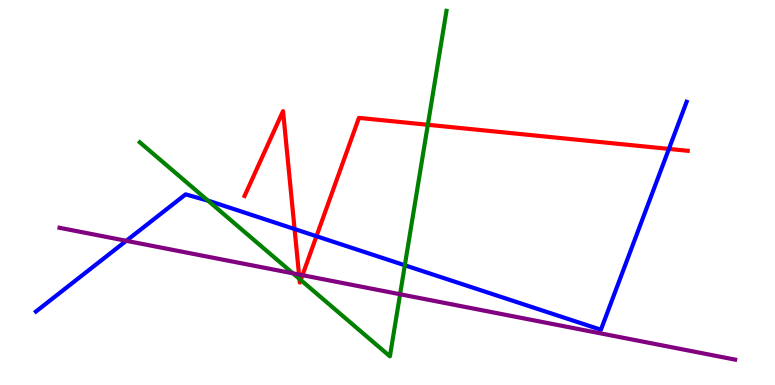[{'lines': ['blue', 'red'], 'intersections': [{'x': 3.8, 'y': 4.05}, {'x': 4.08, 'y': 3.86}, {'x': 8.63, 'y': 6.13}]}, {'lines': ['green', 'red'], 'intersections': [{'x': 3.86, 'y': 2.76}, {'x': 3.88, 'y': 2.73}, {'x': 5.52, 'y': 6.76}]}, {'lines': ['purple', 'red'], 'intersections': [{'x': 3.86, 'y': 2.87}, {'x': 3.9, 'y': 2.85}]}, {'lines': ['blue', 'green'], 'intersections': [{'x': 2.68, 'y': 4.79}, {'x': 5.22, 'y': 3.11}]}, {'lines': ['blue', 'purple'], 'intersections': [{'x': 1.63, 'y': 3.75}]}, {'lines': ['green', 'purple'], 'intersections': [{'x': 3.78, 'y': 2.9}, {'x': 5.16, 'y': 2.36}]}]